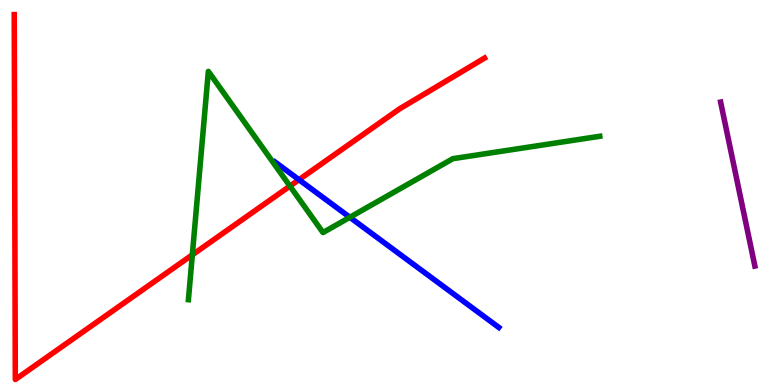[{'lines': ['blue', 'red'], 'intersections': [{'x': 3.86, 'y': 5.33}]}, {'lines': ['green', 'red'], 'intersections': [{'x': 2.48, 'y': 3.38}, {'x': 3.74, 'y': 5.17}]}, {'lines': ['purple', 'red'], 'intersections': []}, {'lines': ['blue', 'green'], 'intersections': [{'x': 4.51, 'y': 4.36}]}, {'lines': ['blue', 'purple'], 'intersections': []}, {'lines': ['green', 'purple'], 'intersections': []}]